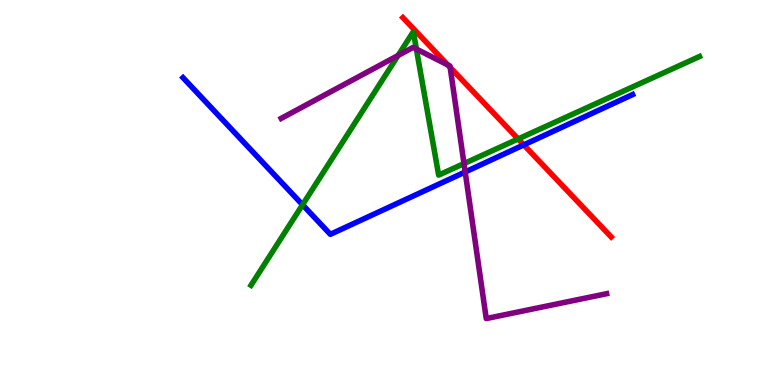[{'lines': ['blue', 'red'], 'intersections': [{'x': 6.76, 'y': 6.24}]}, {'lines': ['green', 'red'], 'intersections': [{'x': 6.69, 'y': 6.39}]}, {'lines': ['purple', 'red'], 'intersections': [{'x': 5.78, 'y': 8.31}, {'x': 5.81, 'y': 8.25}]}, {'lines': ['blue', 'green'], 'intersections': [{'x': 3.9, 'y': 4.68}]}, {'lines': ['blue', 'purple'], 'intersections': [{'x': 6.0, 'y': 5.53}]}, {'lines': ['green', 'purple'], 'intersections': [{'x': 5.14, 'y': 8.56}, {'x': 5.37, 'y': 8.73}, {'x': 5.99, 'y': 5.75}]}]